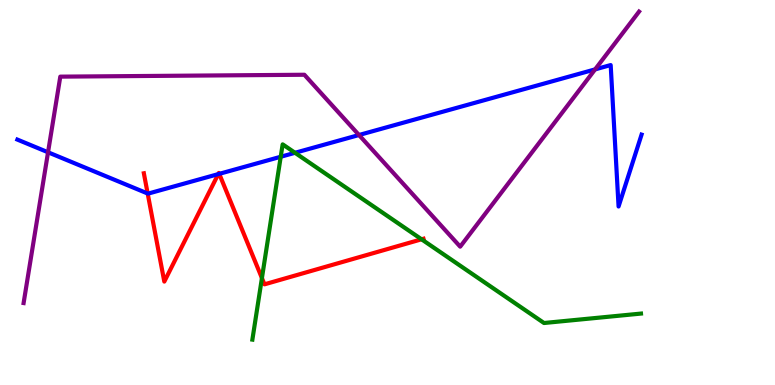[{'lines': ['blue', 'red'], 'intersections': [{'x': 1.91, 'y': 4.97}, {'x': 2.82, 'y': 5.48}, {'x': 2.83, 'y': 5.48}]}, {'lines': ['green', 'red'], 'intersections': [{'x': 3.38, 'y': 2.78}, {'x': 5.44, 'y': 3.78}]}, {'lines': ['purple', 'red'], 'intersections': []}, {'lines': ['blue', 'green'], 'intersections': [{'x': 3.62, 'y': 5.93}, {'x': 3.81, 'y': 6.03}]}, {'lines': ['blue', 'purple'], 'intersections': [{'x': 0.62, 'y': 6.04}, {'x': 4.63, 'y': 6.49}, {'x': 7.68, 'y': 8.2}]}, {'lines': ['green', 'purple'], 'intersections': []}]